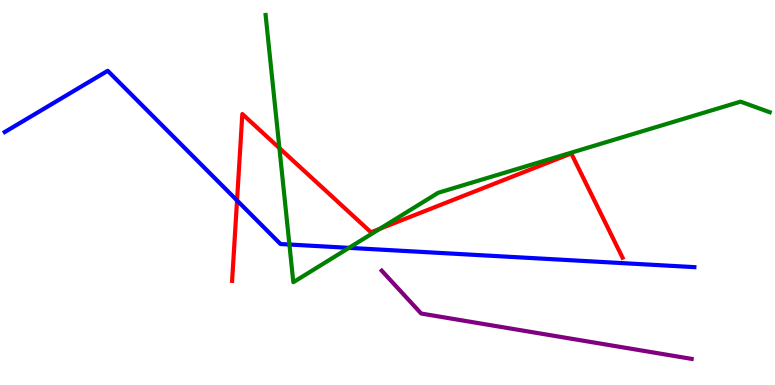[{'lines': ['blue', 'red'], 'intersections': [{'x': 3.06, 'y': 4.79}]}, {'lines': ['green', 'red'], 'intersections': [{'x': 3.61, 'y': 6.15}, {'x': 4.9, 'y': 4.06}]}, {'lines': ['purple', 'red'], 'intersections': []}, {'lines': ['blue', 'green'], 'intersections': [{'x': 3.73, 'y': 3.65}, {'x': 4.5, 'y': 3.56}]}, {'lines': ['blue', 'purple'], 'intersections': []}, {'lines': ['green', 'purple'], 'intersections': []}]